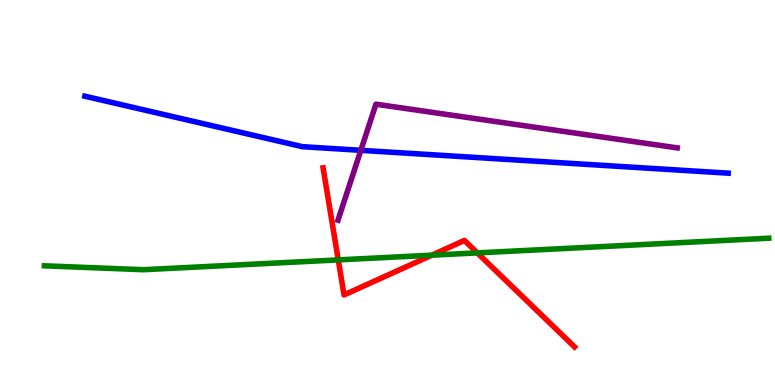[{'lines': ['blue', 'red'], 'intersections': []}, {'lines': ['green', 'red'], 'intersections': [{'x': 4.36, 'y': 3.25}, {'x': 5.57, 'y': 3.37}, {'x': 6.16, 'y': 3.43}]}, {'lines': ['purple', 'red'], 'intersections': []}, {'lines': ['blue', 'green'], 'intersections': []}, {'lines': ['blue', 'purple'], 'intersections': [{'x': 4.66, 'y': 6.1}]}, {'lines': ['green', 'purple'], 'intersections': []}]